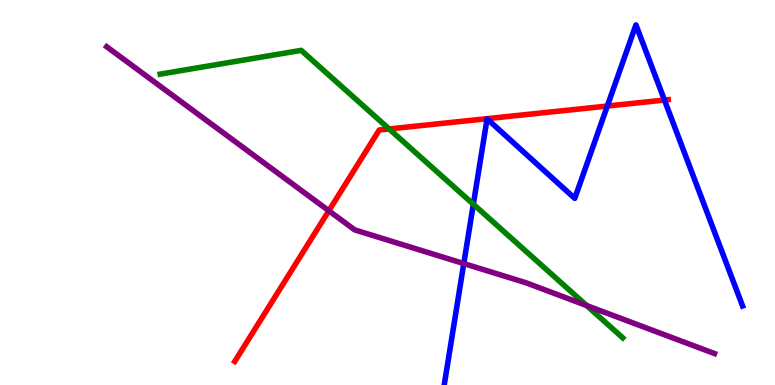[{'lines': ['blue', 'red'], 'intersections': [{'x': 7.84, 'y': 7.25}, {'x': 8.57, 'y': 7.4}]}, {'lines': ['green', 'red'], 'intersections': [{'x': 5.02, 'y': 6.65}]}, {'lines': ['purple', 'red'], 'intersections': [{'x': 4.24, 'y': 4.53}]}, {'lines': ['blue', 'green'], 'intersections': [{'x': 6.11, 'y': 4.7}]}, {'lines': ['blue', 'purple'], 'intersections': [{'x': 5.98, 'y': 3.15}]}, {'lines': ['green', 'purple'], 'intersections': [{'x': 7.57, 'y': 2.06}]}]